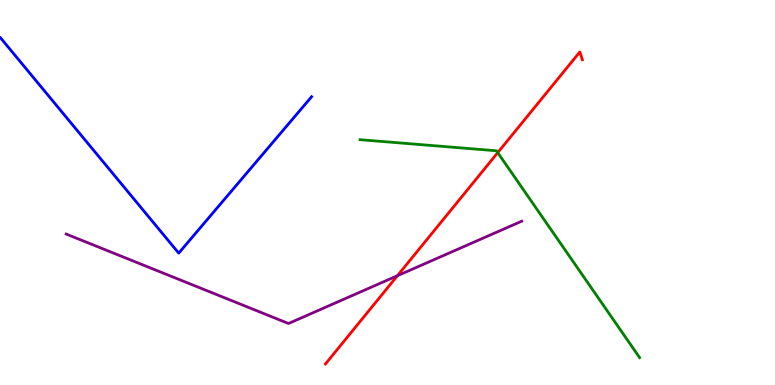[{'lines': ['blue', 'red'], 'intersections': []}, {'lines': ['green', 'red'], 'intersections': [{'x': 6.42, 'y': 6.03}]}, {'lines': ['purple', 'red'], 'intersections': [{'x': 5.13, 'y': 2.84}]}, {'lines': ['blue', 'green'], 'intersections': []}, {'lines': ['blue', 'purple'], 'intersections': []}, {'lines': ['green', 'purple'], 'intersections': []}]